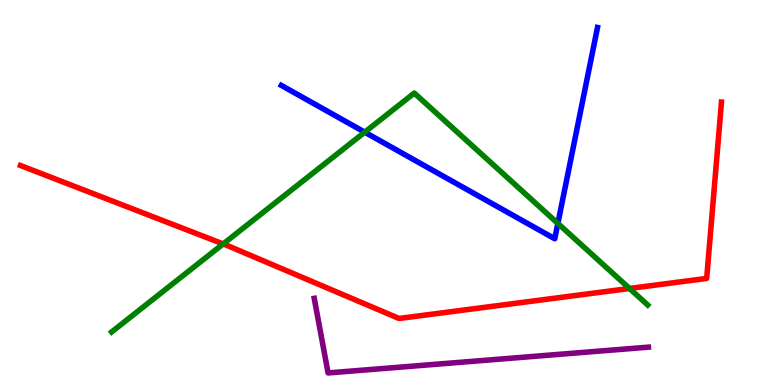[{'lines': ['blue', 'red'], 'intersections': []}, {'lines': ['green', 'red'], 'intersections': [{'x': 2.88, 'y': 3.66}, {'x': 8.12, 'y': 2.51}]}, {'lines': ['purple', 'red'], 'intersections': []}, {'lines': ['blue', 'green'], 'intersections': [{'x': 4.71, 'y': 6.57}, {'x': 7.2, 'y': 4.2}]}, {'lines': ['blue', 'purple'], 'intersections': []}, {'lines': ['green', 'purple'], 'intersections': []}]